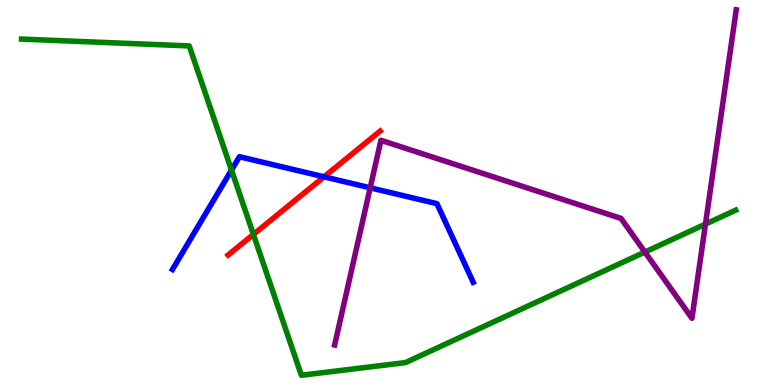[{'lines': ['blue', 'red'], 'intersections': [{'x': 4.18, 'y': 5.41}]}, {'lines': ['green', 'red'], 'intersections': [{'x': 3.27, 'y': 3.91}]}, {'lines': ['purple', 'red'], 'intersections': []}, {'lines': ['blue', 'green'], 'intersections': [{'x': 2.99, 'y': 5.58}]}, {'lines': ['blue', 'purple'], 'intersections': [{'x': 4.78, 'y': 5.12}]}, {'lines': ['green', 'purple'], 'intersections': [{'x': 8.32, 'y': 3.45}, {'x': 9.1, 'y': 4.18}]}]